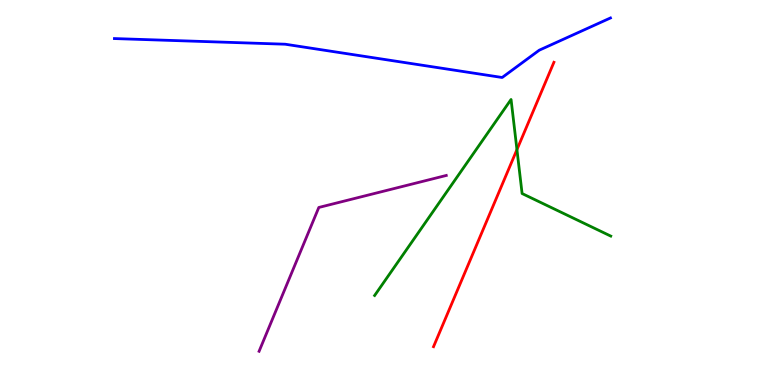[{'lines': ['blue', 'red'], 'intersections': []}, {'lines': ['green', 'red'], 'intersections': [{'x': 6.67, 'y': 6.11}]}, {'lines': ['purple', 'red'], 'intersections': []}, {'lines': ['blue', 'green'], 'intersections': []}, {'lines': ['blue', 'purple'], 'intersections': []}, {'lines': ['green', 'purple'], 'intersections': []}]